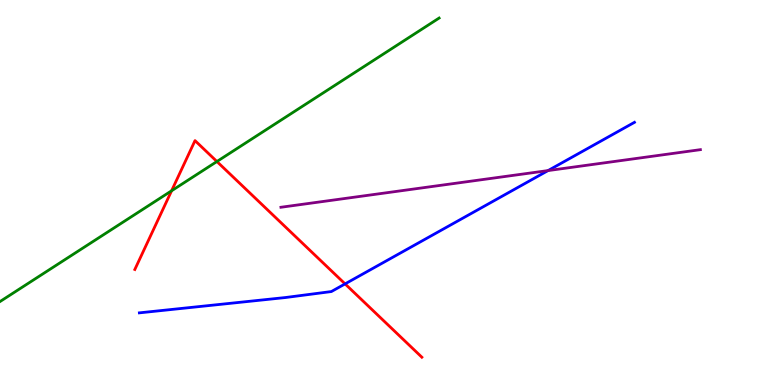[{'lines': ['blue', 'red'], 'intersections': [{'x': 4.45, 'y': 2.63}]}, {'lines': ['green', 'red'], 'intersections': [{'x': 2.21, 'y': 5.04}, {'x': 2.8, 'y': 5.8}]}, {'lines': ['purple', 'red'], 'intersections': []}, {'lines': ['blue', 'green'], 'intersections': []}, {'lines': ['blue', 'purple'], 'intersections': [{'x': 7.07, 'y': 5.57}]}, {'lines': ['green', 'purple'], 'intersections': []}]